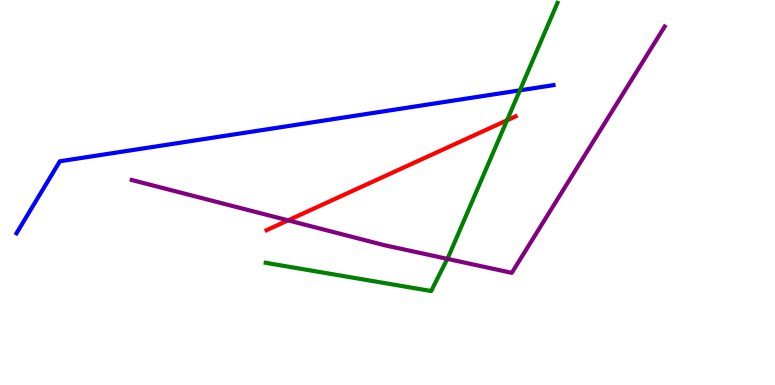[{'lines': ['blue', 'red'], 'intersections': []}, {'lines': ['green', 'red'], 'intersections': [{'x': 6.54, 'y': 6.88}]}, {'lines': ['purple', 'red'], 'intersections': [{'x': 3.72, 'y': 4.28}]}, {'lines': ['blue', 'green'], 'intersections': [{'x': 6.71, 'y': 7.65}]}, {'lines': ['blue', 'purple'], 'intersections': []}, {'lines': ['green', 'purple'], 'intersections': [{'x': 5.77, 'y': 3.28}]}]